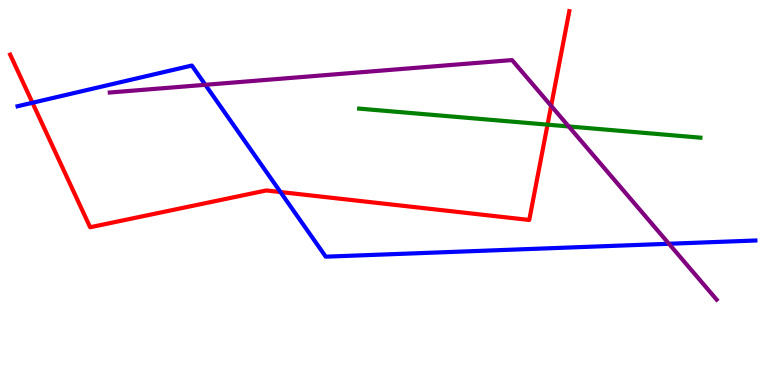[{'lines': ['blue', 'red'], 'intersections': [{'x': 0.419, 'y': 7.33}, {'x': 3.62, 'y': 5.01}]}, {'lines': ['green', 'red'], 'intersections': [{'x': 7.07, 'y': 6.76}]}, {'lines': ['purple', 'red'], 'intersections': [{'x': 7.11, 'y': 7.25}]}, {'lines': ['blue', 'green'], 'intersections': []}, {'lines': ['blue', 'purple'], 'intersections': [{'x': 2.65, 'y': 7.8}, {'x': 8.63, 'y': 3.67}]}, {'lines': ['green', 'purple'], 'intersections': [{'x': 7.34, 'y': 6.72}]}]